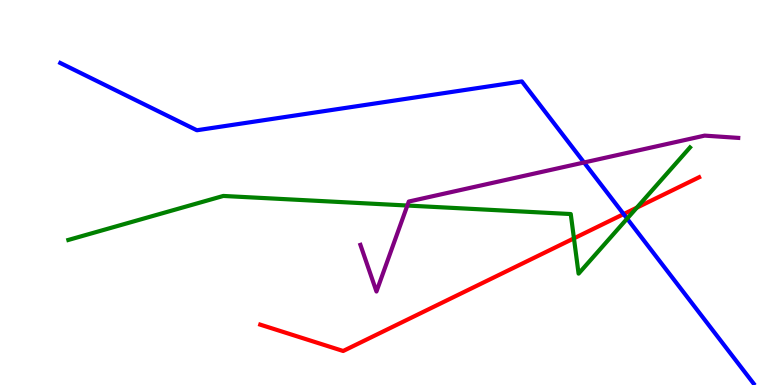[{'lines': ['blue', 'red'], 'intersections': [{'x': 8.05, 'y': 4.44}]}, {'lines': ['green', 'red'], 'intersections': [{'x': 7.41, 'y': 3.81}, {'x': 8.22, 'y': 4.61}]}, {'lines': ['purple', 'red'], 'intersections': []}, {'lines': ['blue', 'green'], 'intersections': [{'x': 8.09, 'y': 4.32}]}, {'lines': ['blue', 'purple'], 'intersections': [{'x': 7.54, 'y': 5.78}]}, {'lines': ['green', 'purple'], 'intersections': [{'x': 5.26, 'y': 4.66}]}]